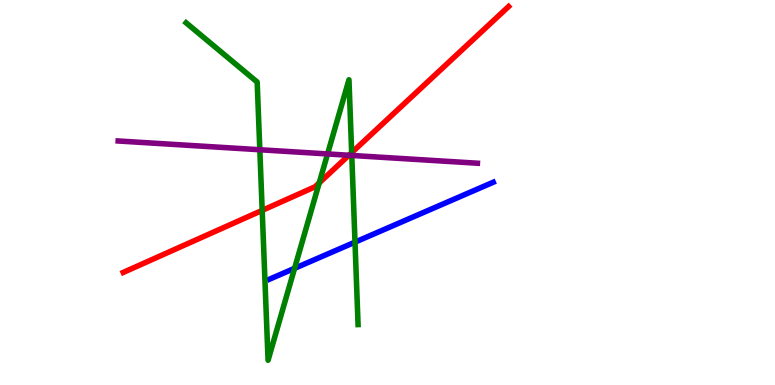[{'lines': ['blue', 'red'], 'intersections': []}, {'lines': ['green', 'red'], 'intersections': [{'x': 3.38, 'y': 4.54}, {'x': 4.12, 'y': 5.25}, {'x': 4.54, 'y': 6.04}]}, {'lines': ['purple', 'red'], 'intersections': [{'x': 4.5, 'y': 5.97}]}, {'lines': ['blue', 'green'], 'intersections': [{'x': 3.8, 'y': 3.03}, {'x': 4.58, 'y': 3.71}]}, {'lines': ['blue', 'purple'], 'intersections': []}, {'lines': ['green', 'purple'], 'intersections': [{'x': 3.35, 'y': 6.11}, {'x': 4.23, 'y': 6.0}, {'x': 4.54, 'y': 5.96}]}]